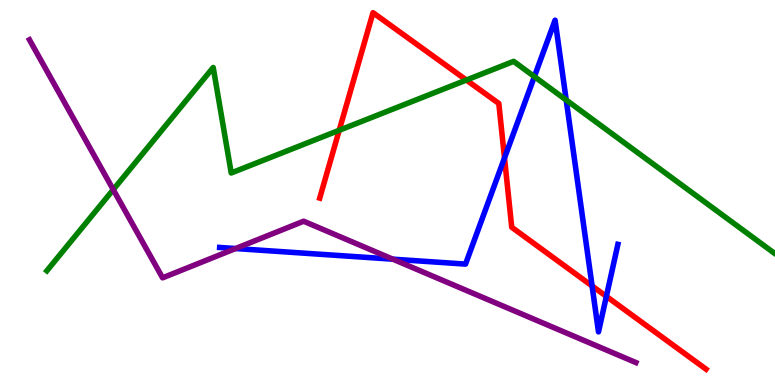[{'lines': ['blue', 'red'], 'intersections': [{'x': 6.51, 'y': 5.9}, {'x': 7.64, 'y': 2.57}, {'x': 7.82, 'y': 2.3}]}, {'lines': ['green', 'red'], 'intersections': [{'x': 4.38, 'y': 6.62}, {'x': 6.02, 'y': 7.92}]}, {'lines': ['purple', 'red'], 'intersections': []}, {'lines': ['blue', 'green'], 'intersections': [{'x': 6.9, 'y': 8.01}, {'x': 7.31, 'y': 7.4}]}, {'lines': ['blue', 'purple'], 'intersections': [{'x': 3.04, 'y': 3.54}, {'x': 5.07, 'y': 3.27}]}, {'lines': ['green', 'purple'], 'intersections': [{'x': 1.46, 'y': 5.07}]}]